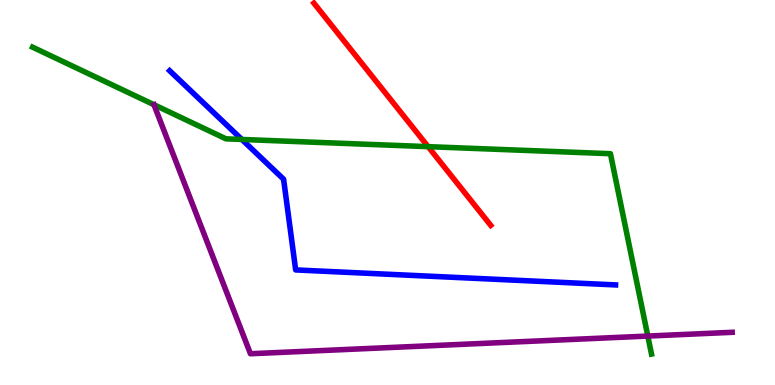[{'lines': ['blue', 'red'], 'intersections': []}, {'lines': ['green', 'red'], 'intersections': [{'x': 5.52, 'y': 6.19}]}, {'lines': ['purple', 'red'], 'intersections': []}, {'lines': ['blue', 'green'], 'intersections': [{'x': 3.12, 'y': 6.38}]}, {'lines': ['blue', 'purple'], 'intersections': []}, {'lines': ['green', 'purple'], 'intersections': [{'x': 8.36, 'y': 1.27}]}]